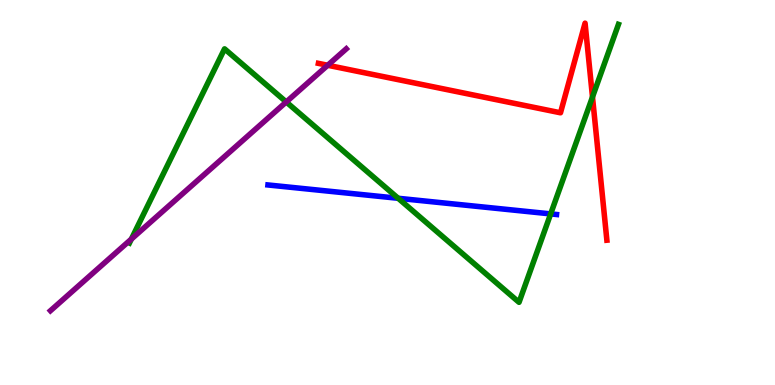[{'lines': ['blue', 'red'], 'intersections': []}, {'lines': ['green', 'red'], 'intersections': [{'x': 7.64, 'y': 7.48}]}, {'lines': ['purple', 'red'], 'intersections': [{'x': 4.23, 'y': 8.3}]}, {'lines': ['blue', 'green'], 'intersections': [{'x': 5.14, 'y': 4.85}, {'x': 7.11, 'y': 4.44}]}, {'lines': ['blue', 'purple'], 'intersections': []}, {'lines': ['green', 'purple'], 'intersections': [{'x': 1.69, 'y': 3.79}, {'x': 3.69, 'y': 7.35}]}]